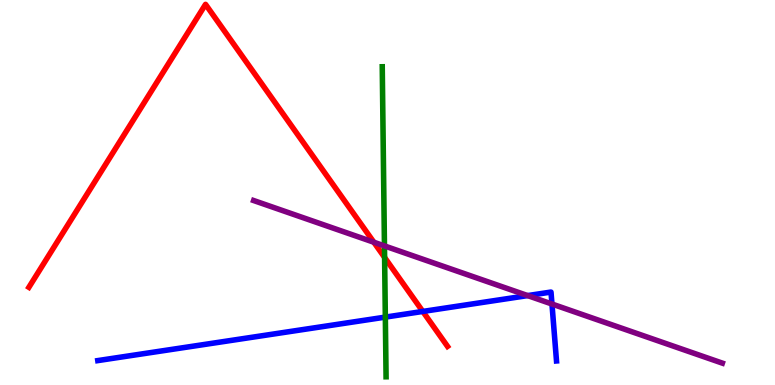[{'lines': ['blue', 'red'], 'intersections': [{'x': 5.46, 'y': 1.91}]}, {'lines': ['green', 'red'], 'intersections': [{'x': 4.96, 'y': 3.31}]}, {'lines': ['purple', 'red'], 'intersections': [{'x': 4.82, 'y': 3.71}]}, {'lines': ['blue', 'green'], 'intersections': [{'x': 4.97, 'y': 1.76}]}, {'lines': ['blue', 'purple'], 'intersections': [{'x': 6.81, 'y': 2.32}, {'x': 7.12, 'y': 2.1}]}, {'lines': ['green', 'purple'], 'intersections': [{'x': 4.96, 'y': 3.61}]}]